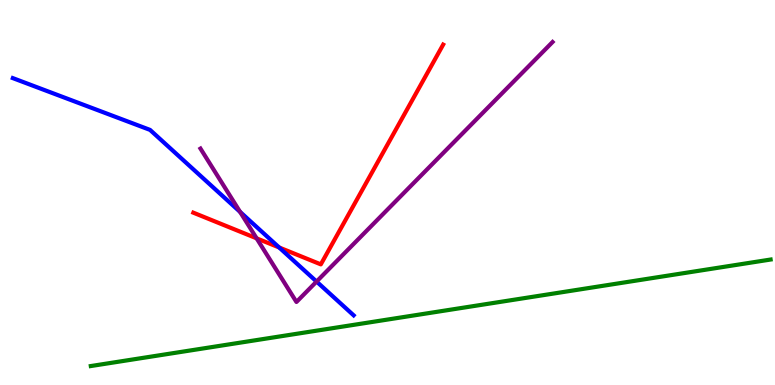[{'lines': ['blue', 'red'], 'intersections': [{'x': 3.6, 'y': 3.57}]}, {'lines': ['green', 'red'], 'intersections': []}, {'lines': ['purple', 'red'], 'intersections': [{'x': 3.31, 'y': 3.81}]}, {'lines': ['blue', 'green'], 'intersections': []}, {'lines': ['blue', 'purple'], 'intersections': [{'x': 3.1, 'y': 4.5}, {'x': 4.08, 'y': 2.69}]}, {'lines': ['green', 'purple'], 'intersections': []}]